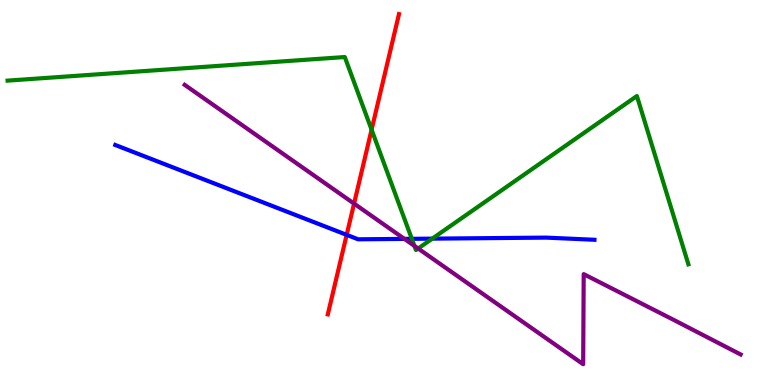[{'lines': ['blue', 'red'], 'intersections': [{'x': 4.47, 'y': 3.9}]}, {'lines': ['green', 'red'], 'intersections': [{'x': 4.79, 'y': 6.63}]}, {'lines': ['purple', 'red'], 'intersections': [{'x': 4.57, 'y': 4.71}]}, {'lines': ['blue', 'green'], 'intersections': [{'x': 5.31, 'y': 3.8}, {'x': 5.58, 'y': 3.8}]}, {'lines': ['blue', 'purple'], 'intersections': [{'x': 5.22, 'y': 3.79}]}, {'lines': ['green', 'purple'], 'intersections': [{'x': 5.35, 'y': 3.61}, {'x': 5.4, 'y': 3.55}]}]